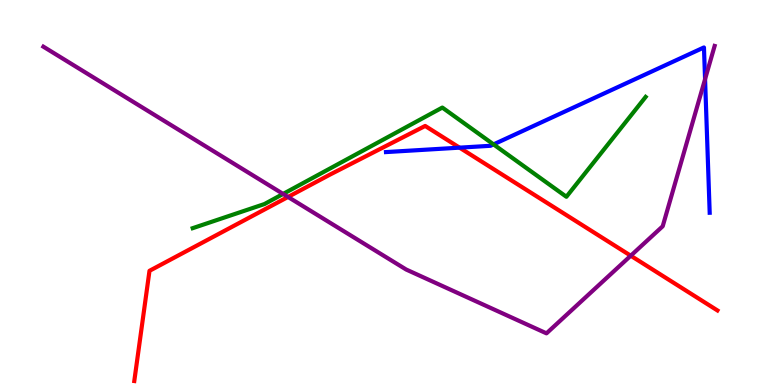[{'lines': ['blue', 'red'], 'intersections': [{'x': 5.93, 'y': 6.16}]}, {'lines': ['green', 'red'], 'intersections': []}, {'lines': ['purple', 'red'], 'intersections': [{'x': 3.72, 'y': 4.88}, {'x': 8.14, 'y': 3.36}]}, {'lines': ['blue', 'green'], 'intersections': [{'x': 6.37, 'y': 6.25}]}, {'lines': ['blue', 'purple'], 'intersections': [{'x': 9.1, 'y': 7.94}]}, {'lines': ['green', 'purple'], 'intersections': [{'x': 3.65, 'y': 4.96}]}]